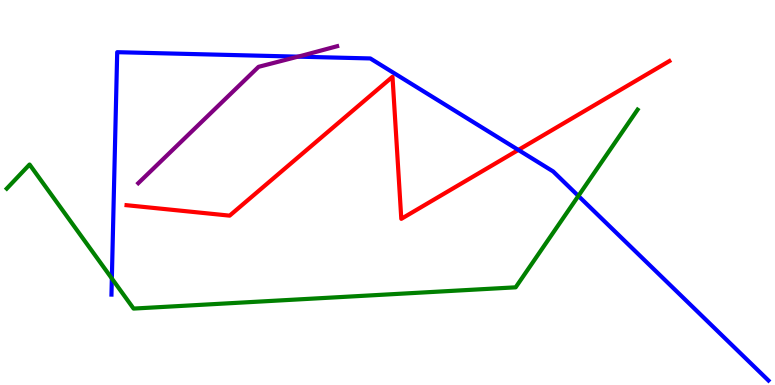[{'lines': ['blue', 'red'], 'intersections': [{'x': 6.69, 'y': 6.11}]}, {'lines': ['green', 'red'], 'intersections': []}, {'lines': ['purple', 'red'], 'intersections': []}, {'lines': ['blue', 'green'], 'intersections': [{'x': 1.44, 'y': 2.77}, {'x': 7.46, 'y': 4.91}]}, {'lines': ['blue', 'purple'], 'intersections': [{'x': 3.84, 'y': 8.53}]}, {'lines': ['green', 'purple'], 'intersections': []}]